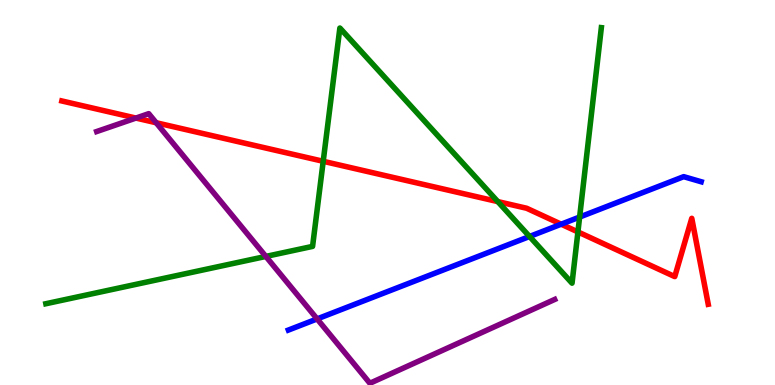[{'lines': ['blue', 'red'], 'intersections': [{'x': 7.24, 'y': 4.18}]}, {'lines': ['green', 'red'], 'intersections': [{'x': 4.17, 'y': 5.81}, {'x': 6.42, 'y': 4.76}, {'x': 7.46, 'y': 3.98}]}, {'lines': ['purple', 'red'], 'intersections': [{'x': 1.75, 'y': 6.93}, {'x': 2.02, 'y': 6.81}]}, {'lines': ['blue', 'green'], 'intersections': [{'x': 6.83, 'y': 3.86}, {'x': 7.48, 'y': 4.36}]}, {'lines': ['blue', 'purple'], 'intersections': [{'x': 4.09, 'y': 1.72}]}, {'lines': ['green', 'purple'], 'intersections': [{'x': 3.43, 'y': 3.34}]}]